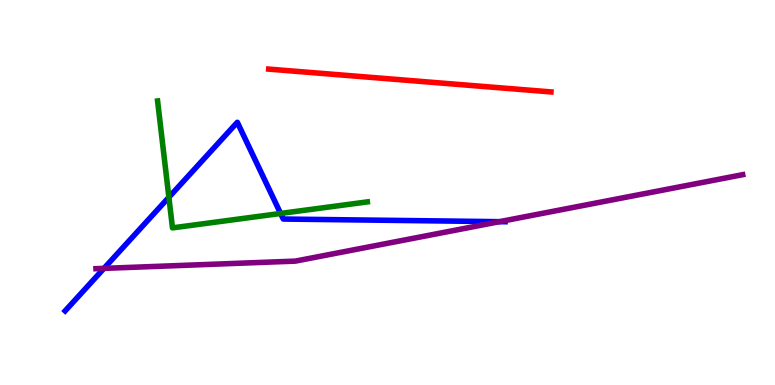[{'lines': ['blue', 'red'], 'intersections': []}, {'lines': ['green', 'red'], 'intersections': []}, {'lines': ['purple', 'red'], 'intersections': []}, {'lines': ['blue', 'green'], 'intersections': [{'x': 2.18, 'y': 4.88}, {'x': 3.62, 'y': 4.46}]}, {'lines': ['blue', 'purple'], 'intersections': [{'x': 1.34, 'y': 3.03}, {'x': 6.45, 'y': 4.24}]}, {'lines': ['green', 'purple'], 'intersections': []}]